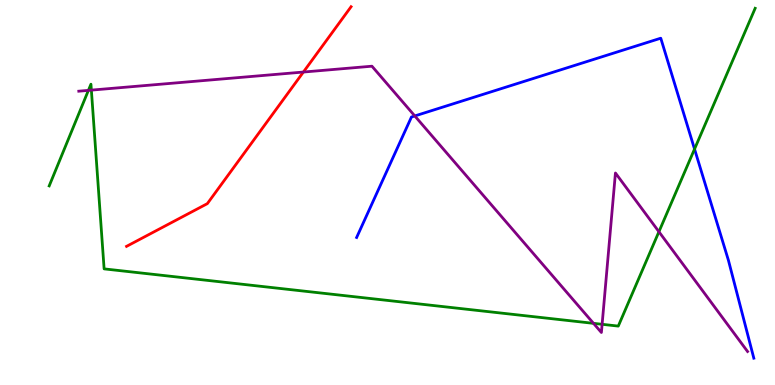[{'lines': ['blue', 'red'], 'intersections': []}, {'lines': ['green', 'red'], 'intersections': []}, {'lines': ['purple', 'red'], 'intersections': [{'x': 3.91, 'y': 8.13}]}, {'lines': ['blue', 'green'], 'intersections': [{'x': 8.96, 'y': 6.13}]}, {'lines': ['blue', 'purple'], 'intersections': [{'x': 5.35, 'y': 6.99}]}, {'lines': ['green', 'purple'], 'intersections': [{'x': 1.14, 'y': 7.65}, {'x': 1.18, 'y': 7.66}, {'x': 7.66, 'y': 1.6}, {'x': 7.77, 'y': 1.58}, {'x': 8.5, 'y': 3.98}]}]